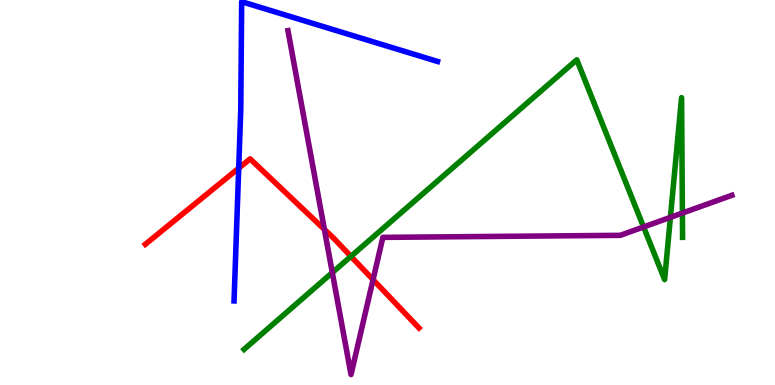[{'lines': ['blue', 'red'], 'intersections': [{'x': 3.08, 'y': 5.63}]}, {'lines': ['green', 'red'], 'intersections': [{'x': 4.53, 'y': 3.34}]}, {'lines': ['purple', 'red'], 'intersections': [{'x': 4.19, 'y': 4.04}, {'x': 4.81, 'y': 2.74}]}, {'lines': ['blue', 'green'], 'intersections': []}, {'lines': ['blue', 'purple'], 'intersections': []}, {'lines': ['green', 'purple'], 'intersections': [{'x': 4.29, 'y': 2.92}, {'x': 8.3, 'y': 4.1}, {'x': 8.65, 'y': 4.35}, {'x': 8.81, 'y': 4.47}]}]